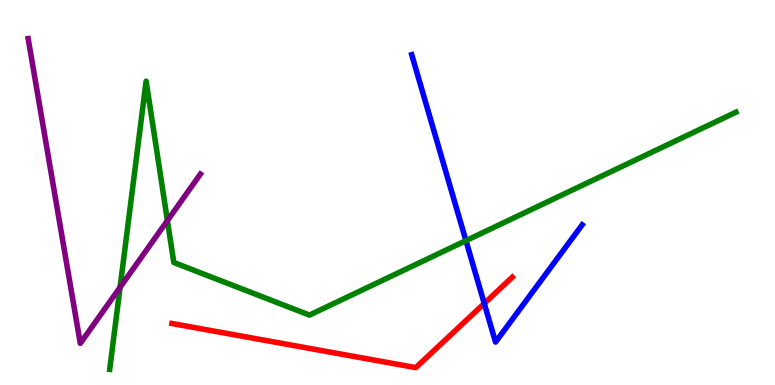[{'lines': ['blue', 'red'], 'intersections': [{'x': 6.25, 'y': 2.12}]}, {'lines': ['green', 'red'], 'intersections': []}, {'lines': ['purple', 'red'], 'intersections': []}, {'lines': ['blue', 'green'], 'intersections': [{'x': 6.01, 'y': 3.75}]}, {'lines': ['blue', 'purple'], 'intersections': []}, {'lines': ['green', 'purple'], 'intersections': [{'x': 1.55, 'y': 2.54}, {'x': 2.16, 'y': 4.27}]}]